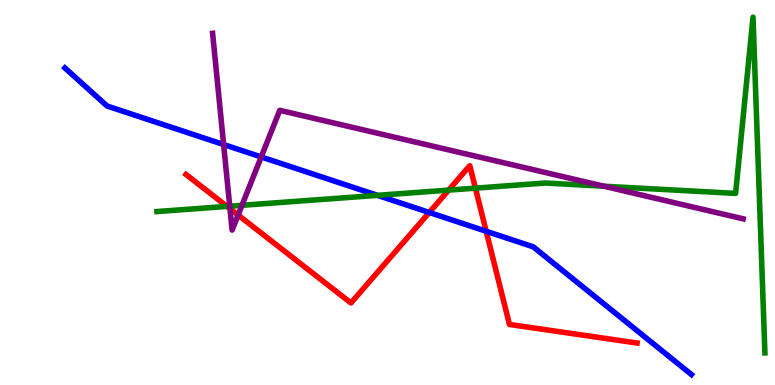[{'lines': ['blue', 'red'], 'intersections': [{'x': 5.54, 'y': 4.48}, {'x': 6.27, 'y': 3.99}]}, {'lines': ['green', 'red'], 'intersections': [{'x': 2.93, 'y': 4.64}, {'x': 5.79, 'y': 5.06}, {'x': 6.13, 'y': 5.11}]}, {'lines': ['purple', 'red'], 'intersections': [{'x': 2.97, 'y': 4.58}, {'x': 3.07, 'y': 4.41}]}, {'lines': ['blue', 'green'], 'intersections': [{'x': 4.87, 'y': 4.93}]}, {'lines': ['blue', 'purple'], 'intersections': [{'x': 2.89, 'y': 6.25}, {'x': 3.37, 'y': 5.92}]}, {'lines': ['green', 'purple'], 'intersections': [{'x': 2.96, 'y': 4.64}, {'x': 3.12, 'y': 4.67}, {'x': 7.79, 'y': 5.16}]}]